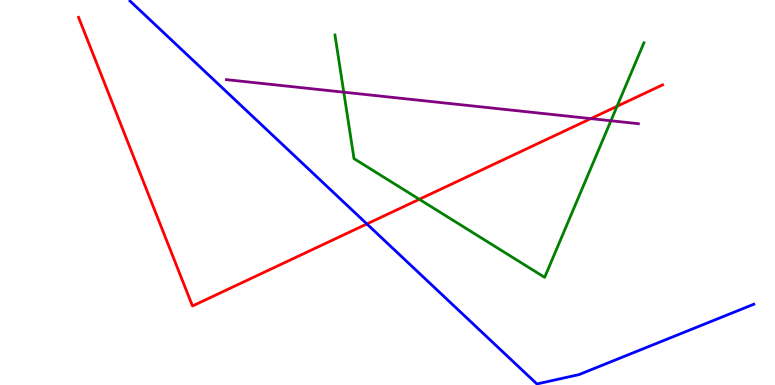[{'lines': ['blue', 'red'], 'intersections': [{'x': 4.73, 'y': 4.18}]}, {'lines': ['green', 'red'], 'intersections': [{'x': 5.41, 'y': 4.82}, {'x': 7.96, 'y': 7.24}]}, {'lines': ['purple', 'red'], 'intersections': [{'x': 7.62, 'y': 6.92}]}, {'lines': ['blue', 'green'], 'intersections': []}, {'lines': ['blue', 'purple'], 'intersections': []}, {'lines': ['green', 'purple'], 'intersections': [{'x': 4.44, 'y': 7.61}, {'x': 7.88, 'y': 6.86}]}]